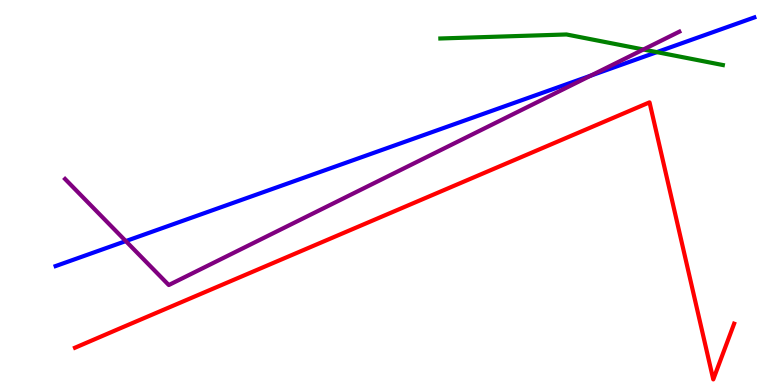[{'lines': ['blue', 'red'], 'intersections': []}, {'lines': ['green', 'red'], 'intersections': []}, {'lines': ['purple', 'red'], 'intersections': []}, {'lines': ['blue', 'green'], 'intersections': [{'x': 8.48, 'y': 8.65}]}, {'lines': ['blue', 'purple'], 'intersections': [{'x': 1.62, 'y': 3.74}, {'x': 7.62, 'y': 8.03}]}, {'lines': ['green', 'purple'], 'intersections': [{'x': 8.3, 'y': 8.71}]}]